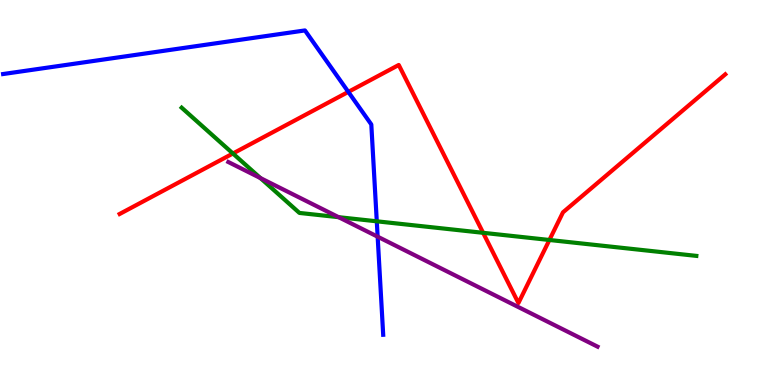[{'lines': ['blue', 'red'], 'intersections': [{'x': 4.49, 'y': 7.61}]}, {'lines': ['green', 'red'], 'intersections': [{'x': 3.01, 'y': 6.01}, {'x': 6.23, 'y': 3.95}, {'x': 7.09, 'y': 3.77}]}, {'lines': ['purple', 'red'], 'intersections': []}, {'lines': ['blue', 'green'], 'intersections': [{'x': 4.86, 'y': 4.25}]}, {'lines': ['blue', 'purple'], 'intersections': [{'x': 4.87, 'y': 3.85}]}, {'lines': ['green', 'purple'], 'intersections': [{'x': 3.36, 'y': 5.38}, {'x': 4.37, 'y': 4.36}]}]